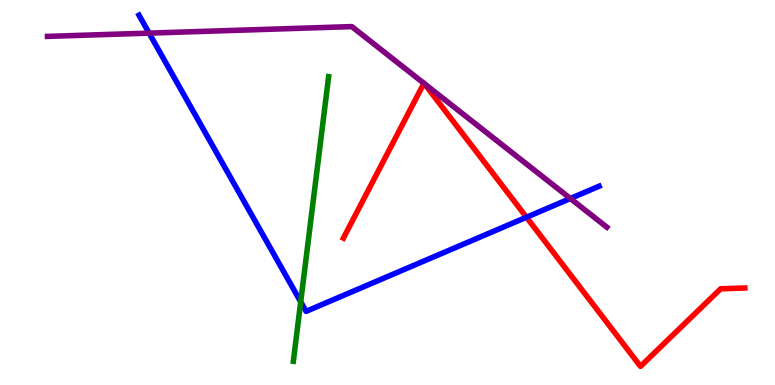[{'lines': ['blue', 'red'], 'intersections': [{'x': 6.79, 'y': 4.36}]}, {'lines': ['green', 'red'], 'intersections': []}, {'lines': ['purple', 'red'], 'intersections': [{'x': 5.47, 'y': 7.84}, {'x': 5.48, 'y': 7.83}]}, {'lines': ['blue', 'green'], 'intersections': [{'x': 3.88, 'y': 2.16}]}, {'lines': ['blue', 'purple'], 'intersections': [{'x': 1.92, 'y': 9.14}, {'x': 7.36, 'y': 4.84}]}, {'lines': ['green', 'purple'], 'intersections': []}]